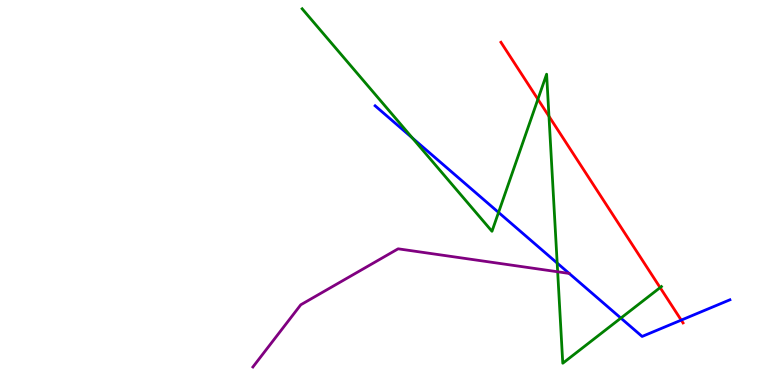[{'lines': ['blue', 'red'], 'intersections': [{'x': 8.79, 'y': 1.69}]}, {'lines': ['green', 'red'], 'intersections': [{'x': 6.94, 'y': 7.42}, {'x': 7.08, 'y': 6.98}, {'x': 8.52, 'y': 2.53}]}, {'lines': ['purple', 'red'], 'intersections': []}, {'lines': ['blue', 'green'], 'intersections': [{'x': 5.32, 'y': 6.42}, {'x': 6.43, 'y': 4.48}, {'x': 7.19, 'y': 3.17}, {'x': 8.01, 'y': 1.74}]}, {'lines': ['blue', 'purple'], 'intersections': []}, {'lines': ['green', 'purple'], 'intersections': [{'x': 7.2, 'y': 2.94}]}]